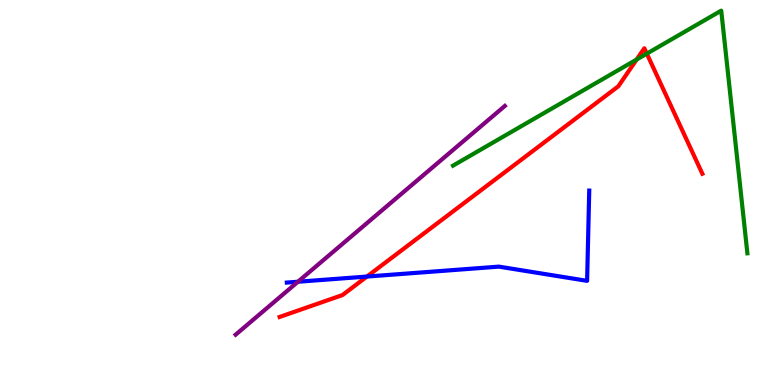[{'lines': ['blue', 'red'], 'intersections': [{'x': 4.73, 'y': 2.82}]}, {'lines': ['green', 'red'], 'intersections': [{'x': 8.21, 'y': 8.45}, {'x': 8.35, 'y': 8.61}]}, {'lines': ['purple', 'red'], 'intersections': []}, {'lines': ['blue', 'green'], 'intersections': []}, {'lines': ['blue', 'purple'], 'intersections': [{'x': 3.84, 'y': 2.68}]}, {'lines': ['green', 'purple'], 'intersections': []}]